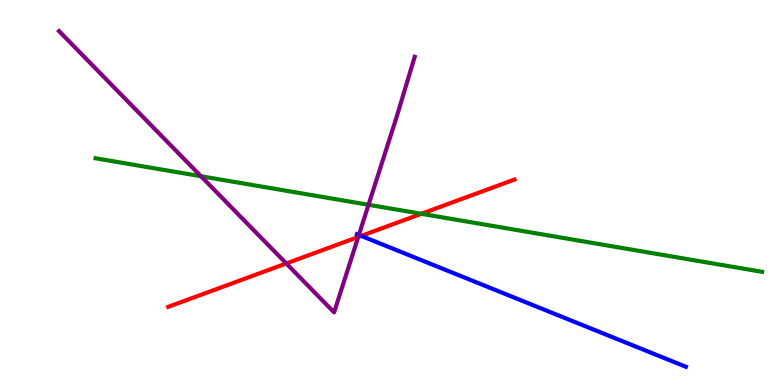[{'lines': ['blue', 'red'], 'intersections': [{'x': 4.66, 'y': 3.87}]}, {'lines': ['green', 'red'], 'intersections': [{'x': 5.44, 'y': 4.45}]}, {'lines': ['purple', 'red'], 'intersections': [{'x': 3.69, 'y': 3.16}, {'x': 4.62, 'y': 3.84}]}, {'lines': ['blue', 'green'], 'intersections': []}, {'lines': ['blue', 'purple'], 'intersections': [{'x': 4.63, 'y': 3.9}]}, {'lines': ['green', 'purple'], 'intersections': [{'x': 2.59, 'y': 5.42}, {'x': 4.76, 'y': 4.68}]}]